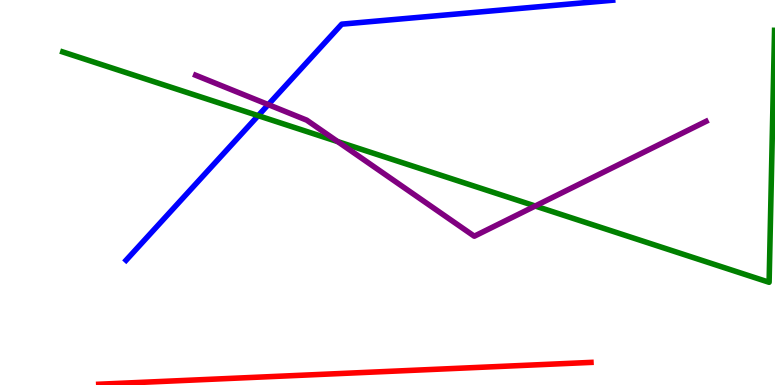[{'lines': ['blue', 'red'], 'intersections': []}, {'lines': ['green', 'red'], 'intersections': []}, {'lines': ['purple', 'red'], 'intersections': []}, {'lines': ['blue', 'green'], 'intersections': [{'x': 3.33, 'y': 7.0}]}, {'lines': ['blue', 'purple'], 'intersections': [{'x': 3.46, 'y': 7.28}]}, {'lines': ['green', 'purple'], 'intersections': [{'x': 4.36, 'y': 6.32}, {'x': 6.91, 'y': 4.65}]}]